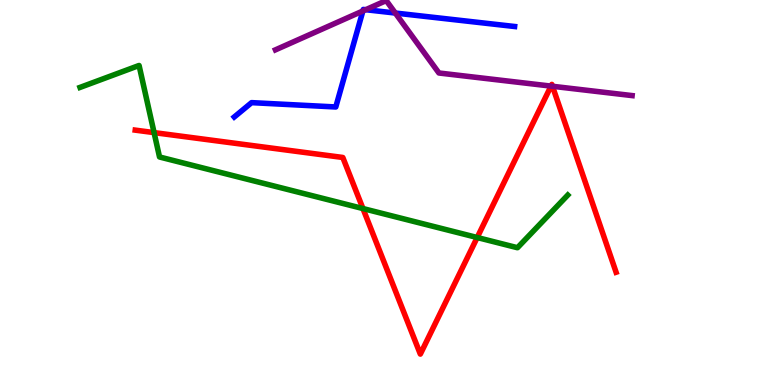[{'lines': ['blue', 'red'], 'intersections': []}, {'lines': ['green', 'red'], 'intersections': [{'x': 1.99, 'y': 6.56}, {'x': 4.68, 'y': 4.58}, {'x': 6.16, 'y': 3.83}]}, {'lines': ['purple', 'red'], 'intersections': [{'x': 7.11, 'y': 7.76}, {'x': 7.13, 'y': 7.76}]}, {'lines': ['blue', 'green'], 'intersections': []}, {'lines': ['blue', 'purple'], 'intersections': [{'x': 4.68, 'y': 9.72}, {'x': 4.72, 'y': 9.75}, {'x': 5.1, 'y': 9.66}]}, {'lines': ['green', 'purple'], 'intersections': []}]